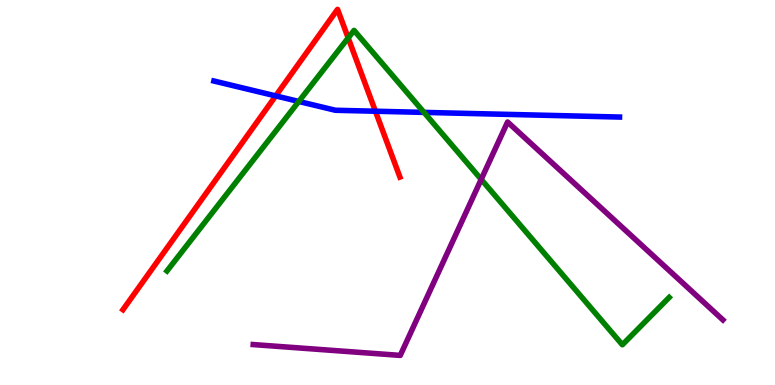[{'lines': ['blue', 'red'], 'intersections': [{'x': 3.56, 'y': 7.51}, {'x': 4.84, 'y': 7.11}]}, {'lines': ['green', 'red'], 'intersections': [{'x': 4.49, 'y': 9.01}]}, {'lines': ['purple', 'red'], 'intersections': []}, {'lines': ['blue', 'green'], 'intersections': [{'x': 3.86, 'y': 7.36}, {'x': 5.47, 'y': 7.08}]}, {'lines': ['blue', 'purple'], 'intersections': []}, {'lines': ['green', 'purple'], 'intersections': [{'x': 6.21, 'y': 5.34}]}]